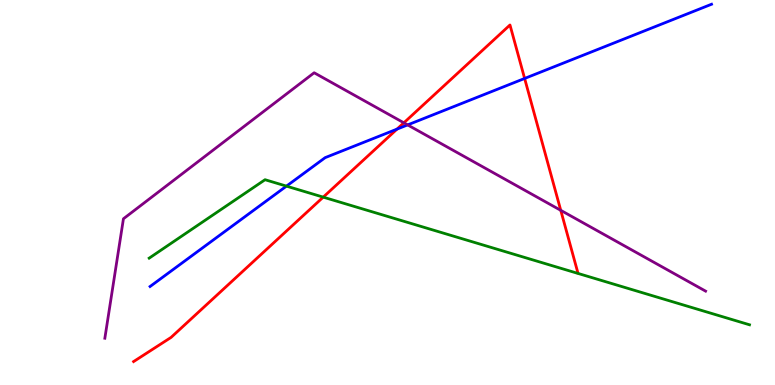[{'lines': ['blue', 'red'], 'intersections': [{'x': 5.12, 'y': 6.65}, {'x': 6.77, 'y': 7.96}]}, {'lines': ['green', 'red'], 'intersections': [{'x': 4.17, 'y': 4.88}]}, {'lines': ['purple', 'red'], 'intersections': [{'x': 5.21, 'y': 6.81}, {'x': 7.24, 'y': 4.54}]}, {'lines': ['blue', 'green'], 'intersections': [{'x': 3.7, 'y': 5.17}]}, {'lines': ['blue', 'purple'], 'intersections': [{'x': 5.26, 'y': 6.76}]}, {'lines': ['green', 'purple'], 'intersections': []}]